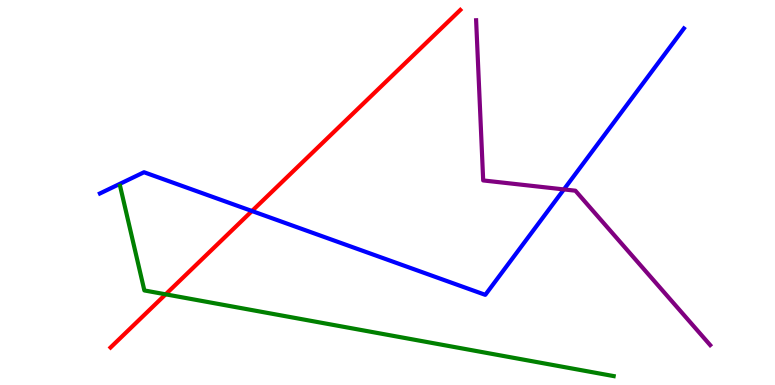[{'lines': ['blue', 'red'], 'intersections': [{'x': 3.25, 'y': 4.52}]}, {'lines': ['green', 'red'], 'intersections': [{'x': 2.14, 'y': 2.36}]}, {'lines': ['purple', 'red'], 'intersections': []}, {'lines': ['blue', 'green'], 'intersections': []}, {'lines': ['blue', 'purple'], 'intersections': [{'x': 7.28, 'y': 5.08}]}, {'lines': ['green', 'purple'], 'intersections': []}]